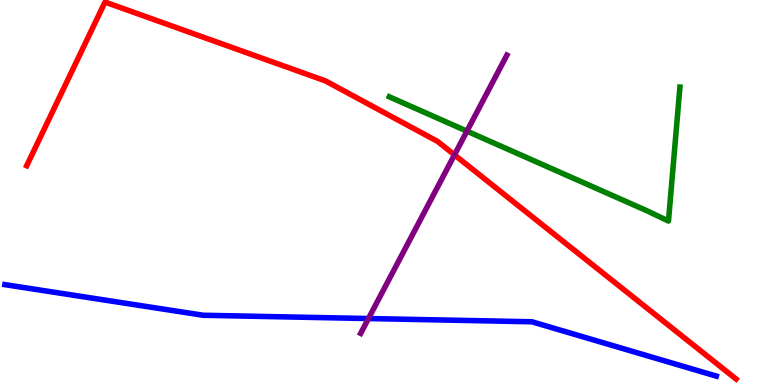[{'lines': ['blue', 'red'], 'intersections': []}, {'lines': ['green', 'red'], 'intersections': []}, {'lines': ['purple', 'red'], 'intersections': [{'x': 5.86, 'y': 5.98}]}, {'lines': ['blue', 'green'], 'intersections': []}, {'lines': ['blue', 'purple'], 'intersections': [{'x': 4.75, 'y': 1.73}]}, {'lines': ['green', 'purple'], 'intersections': [{'x': 6.03, 'y': 6.59}]}]